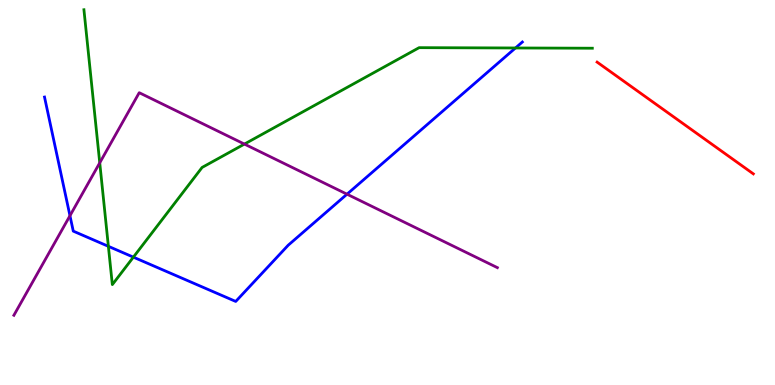[{'lines': ['blue', 'red'], 'intersections': []}, {'lines': ['green', 'red'], 'intersections': []}, {'lines': ['purple', 'red'], 'intersections': []}, {'lines': ['blue', 'green'], 'intersections': [{'x': 1.4, 'y': 3.6}, {'x': 1.72, 'y': 3.32}, {'x': 6.65, 'y': 8.75}]}, {'lines': ['blue', 'purple'], 'intersections': [{'x': 0.903, 'y': 4.4}, {'x': 4.48, 'y': 4.96}]}, {'lines': ['green', 'purple'], 'intersections': [{'x': 1.29, 'y': 5.77}, {'x': 3.15, 'y': 6.26}]}]